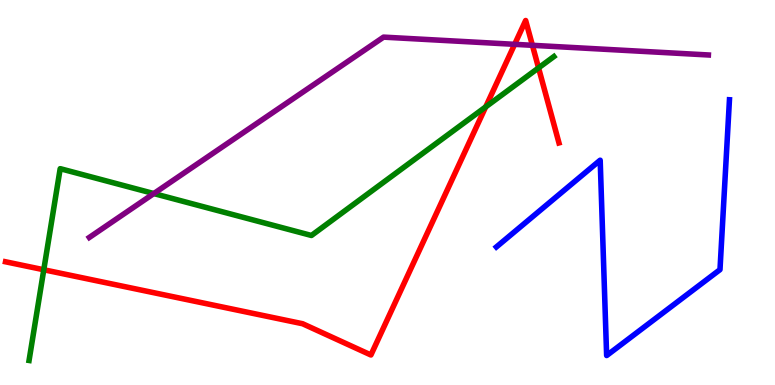[{'lines': ['blue', 'red'], 'intersections': []}, {'lines': ['green', 'red'], 'intersections': [{'x': 0.565, 'y': 2.99}, {'x': 6.27, 'y': 7.22}, {'x': 6.95, 'y': 8.24}]}, {'lines': ['purple', 'red'], 'intersections': [{'x': 6.64, 'y': 8.85}, {'x': 6.87, 'y': 8.82}]}, {'lines': ['blue', 'green'], 'intersections': []}, {'lines': ['blue', 'purple'], 'intersections': []}, {'lines': ['green', 'purple'], 'intersections': [{'x': 1.98, 'y': 4.97}]}]